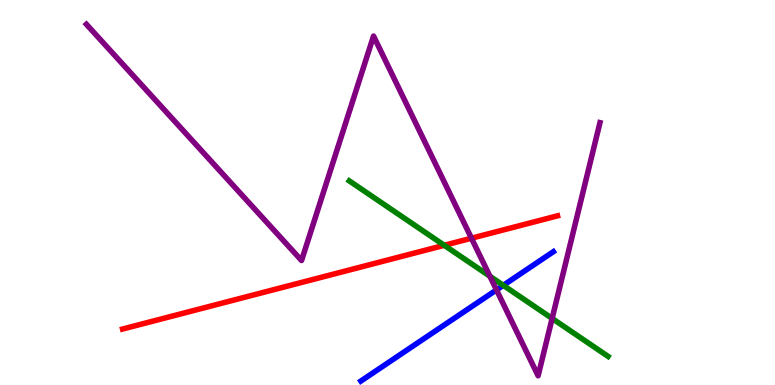[{'lines': ['blue', 'red'], 'intersections': []}, {'lines': ['green', 'red'], 'intersections': [{'x': 5.73, 'y': 3.63}]}, {'lines': ['purple', 'red'], 'intersections': [{'x': 6.08, 'y': 3.81}]}, {'lines': ['blue', 'green'], 'intersections': [{'x': 6.49, 'y': 2.59}]}, {'lines': ['blue', 'purple'], 'intersections': [{'x': 6.41, 'y': 2.47}]}, {'lines': ['green', 'purple'], 'intersections': [{'x': 6.32, 'y': 2.82}, {'x': 7.12, 'y': 1.73}]}]